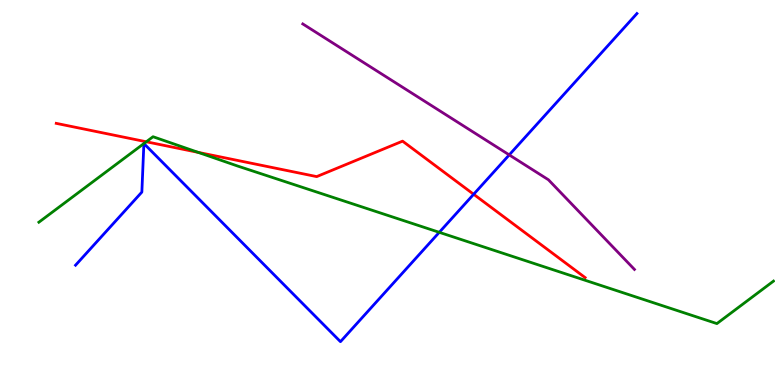[{'lines': ['blue', 'red'], 'intersections': [{'x': 6.11, 'y': 4.95}]}, {'lines': ['green', 'red'], 'intersections': [{'x': 1.89, 'y': 6.32}, {'x': 2.56, 'y': 6.04}]}, {'lines': ['purple', 'red'], 'intersections': []}, {'lines': ['blue', 'green'], 'intersections': [{'x': 1.86, 'y': 6.27}, {'x': 1.86, 'y': 6.27}, {'x': 5.67, 'y': 3.97}]}, {'lines': ['blue', 'purple'], 'intersections': [{'x': 6.57, 'y': 5.98}]}, {'lines': ['green', 'purple'], 'intersections': []}]